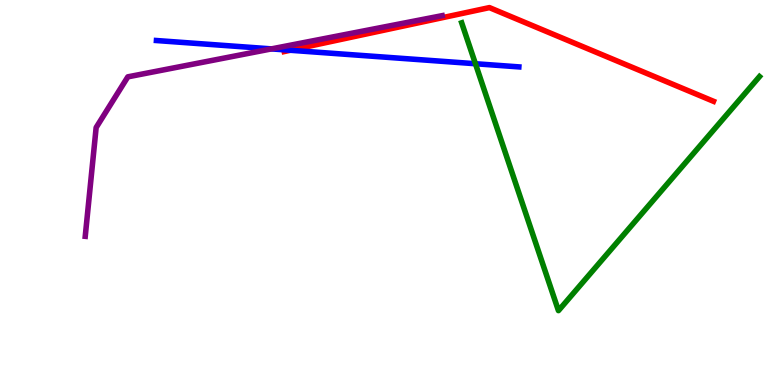[{'lines': ['blue', 'red'], 'intersections': [{'x': 3.75, 'y': 8.69}]}, {'lines': ['green', 'red'], 'intersections': []}, {'lines': ['purple', 'red'], 'intersections': []}, {'lines': ['blue', 'green'], 'intersections': [{'x': 6.13, 'y': 8.34}]}, {'lines': ['blue', 'purple'], 'intersections': [{'x': 3.5, 'y': 8.73}]}, {'lines': ['green', 'purple'], 'intersections': []}]